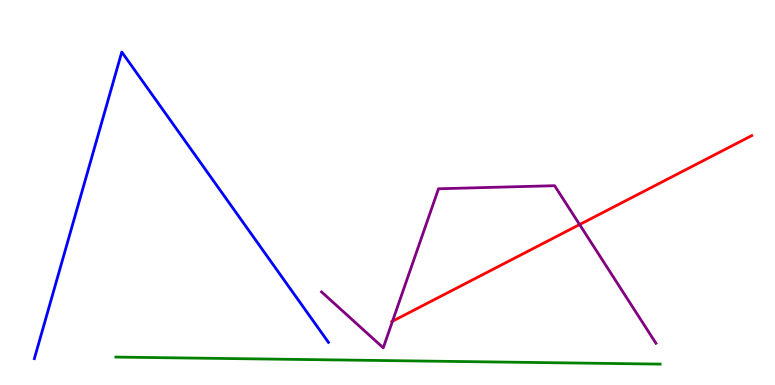[{'lines': ['blue', 'red'], 'intersections': []}, {'lines': ['green', 'red'], 'intersections': []}, {'lines': ['purple', 'red'], 'intersections': [{'x': 5.06, 'y': 1.66}, {'x': 7.48, 'y': 4.17}]}, {'lines': ['blue', 'green'], 'intersections': []}, {'lines': ['blue', 'purple'], 'intersections': []}, {'lines': ['green', 'purple'], 'intersections': []}]